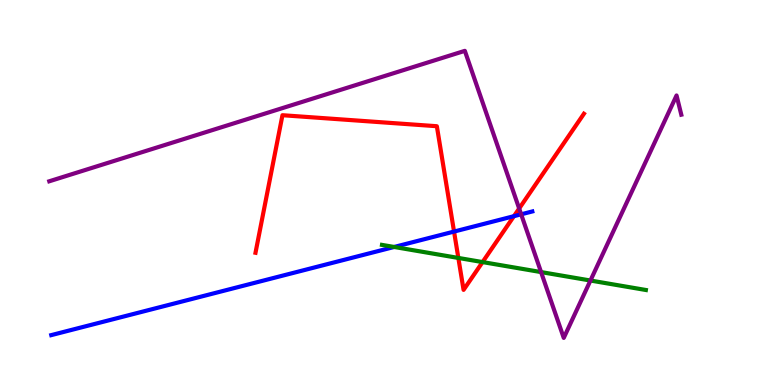[{'lines': ['blue', 'red'], 'intersections': [{'x': 5.86, 'y': 3.99}, {'x': 6.63, 'y': 4.38}]}, {'lines': ['green', 'red'], 'intersections': [{'x': 5.91, 'y': 3.3}, {'x': 6.23, 'y': 3.19}]}, {'lines': ['purple', 'red'], 'intersections': [{'x': 6.7, 'y': 4.58}]}, {'lines': ['blue', 'green'], 'intersections': [{'x': 5.09, 'y': 3.59}]}, {'lines': ['blue', 'purple'], 'intersections': [{'x': 6.72, 'y': 4.43}]}, {'lines': ['green', 'purple'], 'intersections': [{'x': 6.98, 'y': 2.93}, {'x': 7.62, 'y': 2.71}]}]